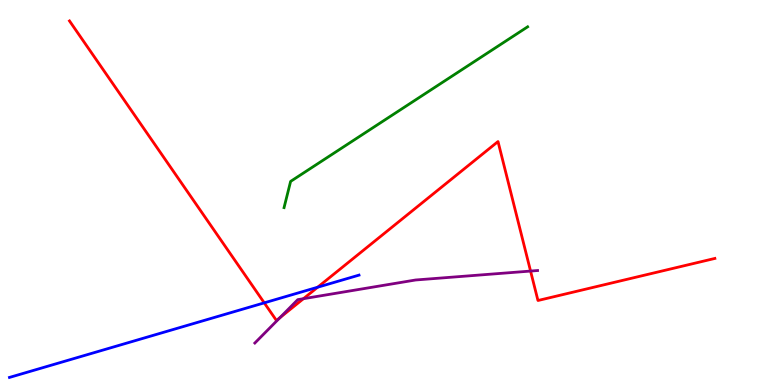[{'lines': ['blue', 'red'], 'intersections': [{'x': 3.41, 'y': 2.13}, {'x': 4.1, 'y': 2.54}]}, {'lines': ['green', 'red'], 'intersections': []}, {'lines': ['purple', 'red'], 'intersections': [{'x': 3.61, 'y': 1.75}, {'x': 3.92, 'y': 2.24}, {'x': 6.85, 'y': 2.96}]}, {'lines': ['blue', 'green'], 'intersections': []}, {'lines': ['blue', 'purple'], 'intersections': []}, {'lines': ['green', 'purple'], 'intersections': []}]